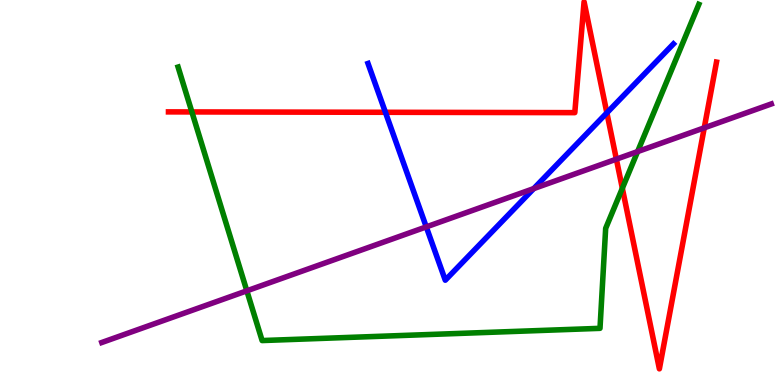[{'lines': ['blue', 'red'], 'intersections': [{'x': 4.97, 'y': 7.08}, {'x': 7.83, 'y': 7.07}]}, {'lines': ['green', 'red'], 'intersections': [{'x': 2.48, 'y': 7.09}, {'x': 8.03, 'y': 5.11}]}, {'lines': ['purple', 'red'], 'intersections': [{'x': 7.95, 'y': 5.87}, {'x': 9.09, 'y': 6.68}]}, {'lines': ['blue', 'green'], 'intersections': []}, {'lines': ['blue', 'purple'], 'intersections': [{'x': 5.5, 'y': 4.11}, {'x': 6.89, 'y': 5.1}]}, {'lines': ['green', 'purple'], 'intersections': [{'x': 3.19, 'y': 2.45}, {'x': 8.23, 'y': 6.06}]}]